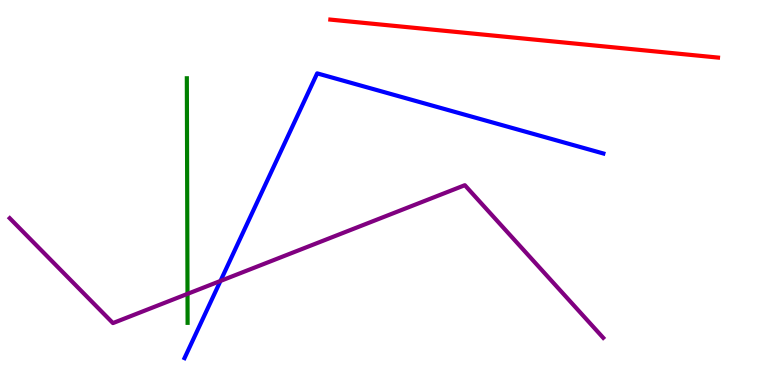[{'lines': ['blue', 'red'], 'intersections': []}, {'lines': ['green', 'red'], 'intersections': []}, {'lines': ['purple', 'red'], 'intersections': []}, {'lines': ['blue', 'green'], 'intersections': []}, {'lines': ['blue', 'purple'], 'intersections': [{'x': 2.84, 'y': 2.7}]}, {'lines': ['green', 'purple'], 'intersections': [{'x': 2.42, 'y': 2.37}]}]